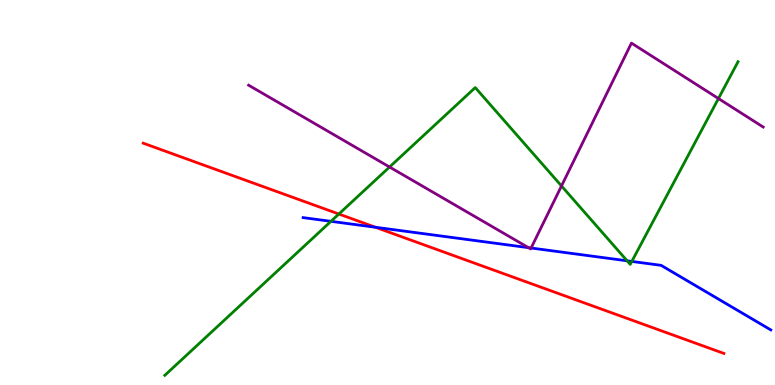[{'lines': ['blue', 'red'], 'intersections': [{'x': 4.84, 'y': 4.1}]}, {'lines': ['green', 'red'], 'intersections': [{'x': 4.37, 'y': 4.44}]}, {'lines': ['purple', 'red'], 'intersections': []}, {'lines': ['blue', 'green'], 'intersections': [{'x': 4.27, 'y': 4.25}, {'x': 8.09, 'y': 3.23}, {'x': 8.15, 'y': 3.21}]}, {'lines': ['blue', 'purple'], 'intersections': [{'x': 6.82, 'y': 3.57}, {'x': 6.85, 'y': 3.56}]}, {'lines': ['green', 'purple'], 'intersections': [{'x': 5.03, 'y': 5.66}, {'x': 7.25, 'y': 5.17}, {'x': 9.27, 'y': 7.44}]}]